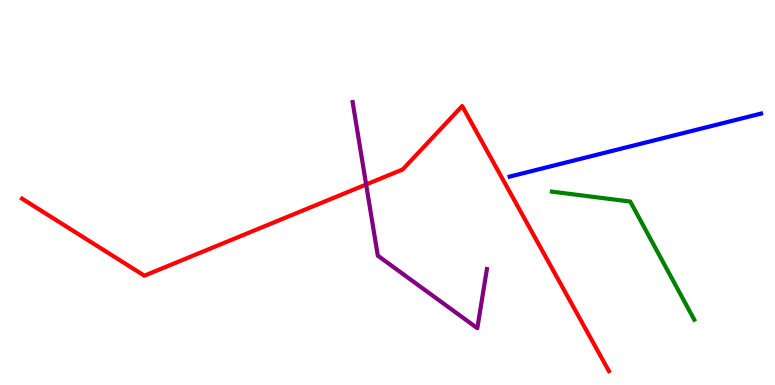[{'lines': ['blue', 'red'], 'intersections': []}, {'lines': ['green', 'red'], 'intersections': []}, {'lines': ['purple', 'red'], 'intersections': [{'x': 4.72, 'y': 5.21}]}, {'lines': ['blue', 'green'], 'intersections': []}, {'lines': ['blue', 'purple'], 'intersections': []}, {'lines': ['green', 'purple'], 'intersections': []}]